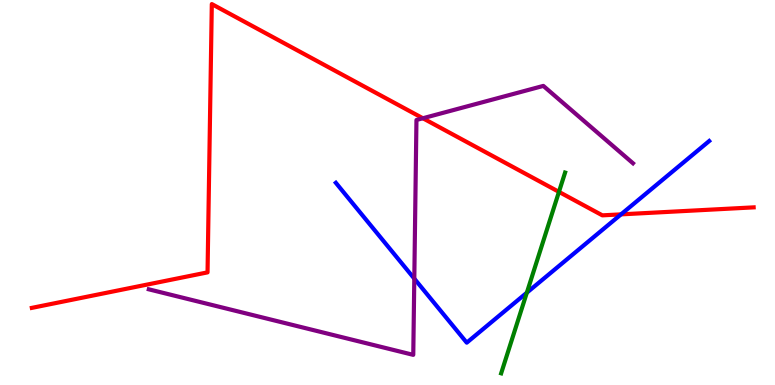[{'lines': ['blue', 'red'], 'intersections': [{'x': 8.01, 'y': 4.43}]}, {'lines': ['green', 'red'], 'intersections': [{'x': 7.21, 'y': 5.02}]}, {'lines': ['purple', 'red'], 'intersections': [{'x': 5.46, 'y': 6.93}]}, {'lines': ['blue', 'green'], 'intersections': [{'x': 6.8, 'y': 2.4}]}, {'lines': ['blue', 'purple'], 'intersections': [{'x': 5.35, 'y': 2.76}]}, {'lines': ['green', 'purple'], 'intersections': []}]